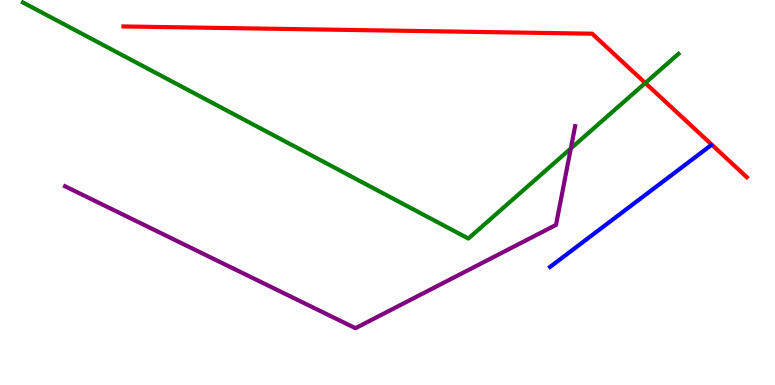[{'lines': ['blue', 'red'], 'intersections': []}, {'lines': ['green', 'red'], 'intersections': [{'x': 8.33, 'y': 7.84}]}, {'lines': ['purple', 'red'], 'intersections': []}, {'lines': ['blue', 'green'], 'intersections': []}, {'lines': ['blue', 'purple'], 'intersections': []}, {'lines': ['green', 'purple'], 'intersections': [{'x': 7.37, 'y': 6.14}]}]